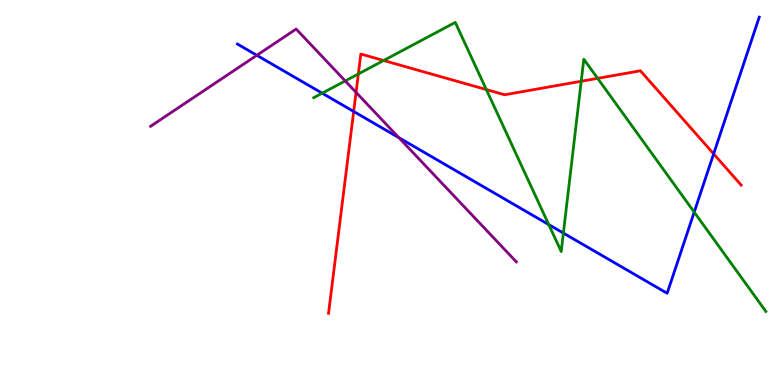[{'lines': ['blue', 'red'], 'intersections': [{'x': 4.56, 'y': 7.1}, {'x': 9.21, 'y': 6.0}]}, {'lines': ['green', 'red'], 'intersections': [{'x': 4.62, 'y': 8.08}, {'x': 4.95, 'y': 8.43}, {'x': 6.28, 'y': 7.67}, {'x': 7.5, 'y': 7.89}, {'x': 7.71, 'y': 7.97}]}, {'lines': ['purple', 'red'], 'intersections': [{'x': 4.59, 'y': 7.6}]}, {'lines': ['blue', 'green'], 'intersections': [{'x': 4.16, 'y': 7.58}, {'x': 7.08, 'y': 4.17}, {'x': 7.27, 'y': 3.95}, {'x': 8.96, 'y': 4.49}]}, {'lines': ['blue', 'purple'], 'intersections': [{'x': 3.31, 'y': 8.56}, {'x': 5.15, 'y': 6.42}]}, {'lines': ['green', 'purple'], 'intersections': [{'x': 4.45, 'y': 7.9}]}]